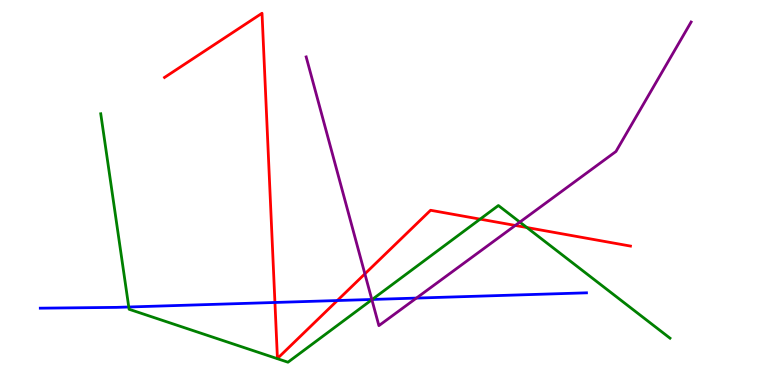[{'lines': ['blue', 'red'], 'intersections': [{'x': 3.55, 'y': 2.14}, {'x': 4.35, 'y': 2.19}]}, {'lines': ['green', 'red'], 'intersections': [{'x': 6.19, 'y': 4.31}, {'x': 6.8, 'y': 4.09}]}, {'lines': ['purple', 'red'], 'intersections': [{'x': 4.71, 'y': 2.89}, {'x': 6.65, 'y': 4.14}]}, {'lines': ['blue', 'green'], 'intersections': [{'x': 1.66, 'y': 2.03}, {'x': 4.8, 'y': 2.22}]}, {'lines': ['blue', 'purple'], 'intersections': [{'x': 4.8, 'y': 2.22}, {'x': 5.37, 'y': 2.26}]}, {'lines': ['green', 'purple'], 'intersections': [{'x': 4.8, 'y': 2.22}, {'x': 6.71, 'y': 4.23}]}]